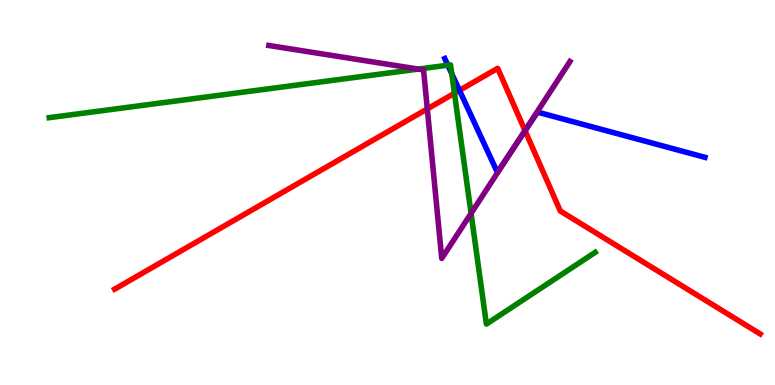[{'lines': ['blue', 'red'], 'intersections': [{'x': 5.93, 'y': 7.65}, {'x': 6.78, 'y': 6.6}]}, {'lines': ['green', 'red'], 'intersections': [{'x': 5.86, 'y': 7.58}]}, {'lines': ['purple', 'red'], 'intersections': [{'x': 5.51, 'y': 7.17}, {'x': 6.77, 'y': 6.61}]}, {'lines': ['blue', 'green'], 'intersections': [{'x': 5.78, 'y': 8.31}, {'x': 5.83, 'y': 8.09}]}, {'lines': ['blue', 'purple'], 'intersections': [{'x': 6.64, 'y': 6.19}]}, {'lines': ['green', 'purple'], 'intersections': [{'x': 5.4, 'y': 8.21}, {'x': 6.08, 'y': 4.46}]}]